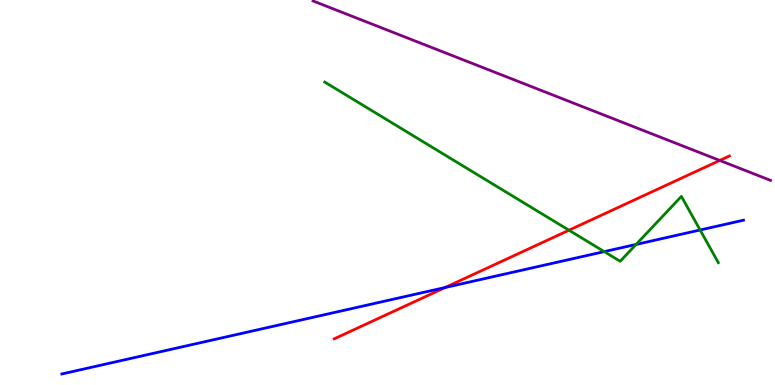[{'lines': ['blue', 'red'], 'intersections': [{'x': 5.74, 'y': 2.53}]}, {'lines': ['green', 'red'], 'intersections': [{'x': 7.34, 'y': 4.02}]}, {'lines': ['purple', 'red'], 'intersections': [{'x': 9.29, 'y': 5.83}]}, {'lines': ['blue', 'green'], 'intersections': [{'x': 7.8, 'y': 3.46}, {'x': 8.21, 'y': 3.65}, {'x': 9.03, 'y': 4.03}]}, {'lines': ['blue', 'purple'], 'intersections': []}, {'lines': ['green', 'purple'], 'intersections': []}]